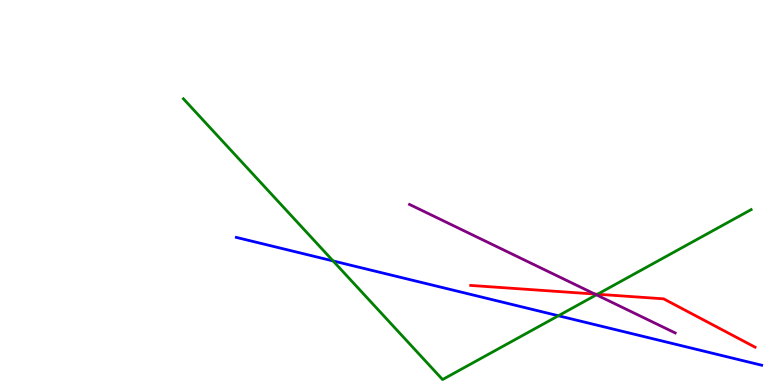[{'lines': ['blue', 'red'], 'intersections': []}, {'lines': ['green', 'red'], 'intersections': [{'x': 7.71, 'y': 2.36}]}, {'lines': ['purple', 'red'], 'intersections': [{'x': 7.67, 'y': 2.36}]}, {'lines': ['blue', 'green'], 'intersections': [{'x': 4.3, 'y': 3.22}, {'x': 7.21, 'y': 1.8}]}, {'lines': ['blue', 'purple'], 'intersections': []}, {'lines': ['green', 'purple'], 'intersections': [{'x': 7.7, 'y': 2.34}]}]